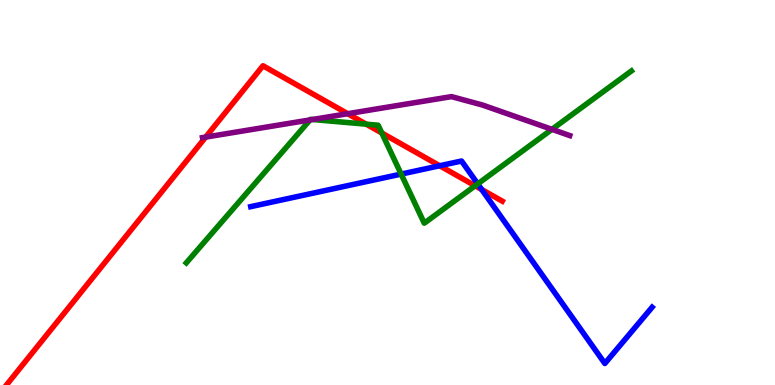[{'lines': ['blue', 'red'], 'intersections': [{'x': 5.67, 'y': 5.69}, {'x': 6.22, 'y': 5.08}]}, {'lines': ['green', 'red'], 'intersections': [{'x': 4.73, 'y': 6.77}, {'x': 4.93, 'y': 6.55}, {'x': 6.13, 'y': 5.17}]}, {'lines': ['purple', 'red'], 'intersections': [{'x': 2.65, 'y': 6.44}, {'x': 4.49, 'y': 7.05}]}, {'lines': ['blue', 'green'], 'intersections': [{'x': 5.18, 'y': 5.48}, {'x': 6.16, 'y': 5.22}]}, {'lines': ['blue', 'purple'], 'intersections': []}, {'lines': ['green', 'purple'], 'intersections': [{'x': 4.0, 'y': 6.89}, {'x': 4.03, 'y': 6.9}, {'x': 7.12, 'y': 6.64}]}]